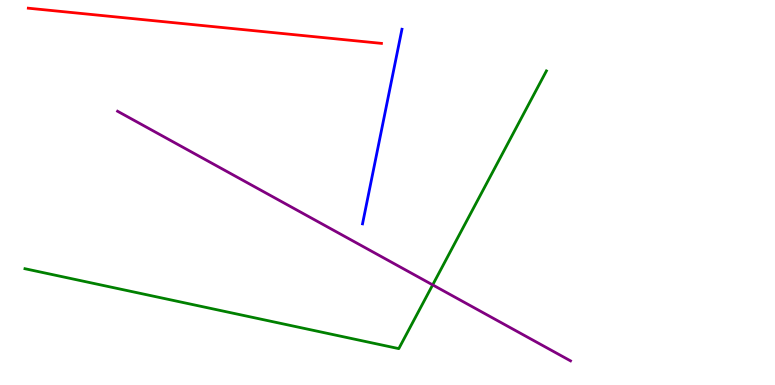[{'lines': ['blue', 'red'], 'intersections': []}, {'lines': ['green', 'red'], 'intersections': []}, {'lines': ['purple', 'red'], 'intersections': []}, {'lines': ['blue', 'green'], 'intersections': []}, {'lines': ['blue', 'purple'], 'intersections': []}, {'lines': ['green', 'purple'], 'intersections': [{'x': 5.58, 'y': 2.6}]}]